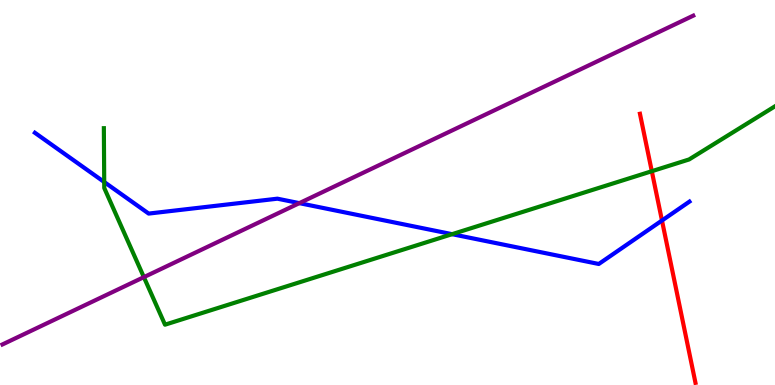[{'lines': ['blue', 'red'], 'intersections': [{'x': 8.54, 'y': 4.27}]}, {'lines': ['green', 'red'], 'intersections': [{'x': 8.41, 'y': 5.55}]}, {'lines': ['purple', 'red'], 'intersections': []}, {'lines': ['blue', 'green'], 'intersections': [{'x': 1.34, 'y': 5.27}, {'x': 5.83, 'y': 3.92}]}, {'lines': ['blue', 'purple'], 'intersections': [{'x': 3.86, 'y': 4.72}]}, {'lines': ['green', 'purple'], 'intersections': [{'x': 1.86, 'y': 2.8}]}]